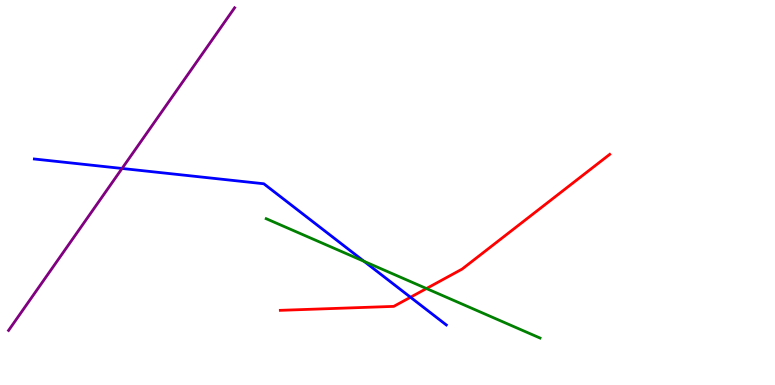[{'lines': ['blue', 'red'], 'intersections': [{'x': 5.3, 'y': 2.28}]}, {'lines': ['green', 'red'], 'intersections': [{'x': 5.5, 'y': 2.51}]}, {'lines': ['purple', 'red'], 'intersections': []}, {'lines': ['blue', 'green'], 'intersections': [{'x': 4.7, 'y': 3.21}]}, {'lines': ['blue', 'purple'], 'intersections': [{'x': 1.57, 'y': 5.62}]}, {'lines': ['green', 'purple'], 'intersections': []}]